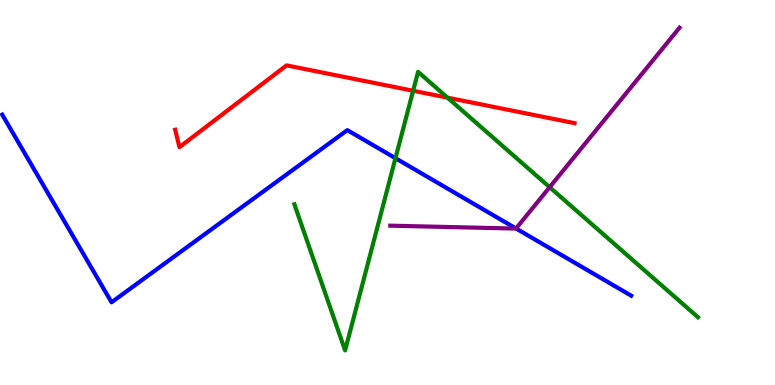[{'lines': ['blue', 'red'], 'intersections': []}, {'lines': ['green', 'red'], 'intersections': [{'x': 5.33, 'y': 7.64}, {'x': 5.77, 'y': 7.46}]}, {'lines': ['purple', 'red'], 'intersections': []}, {'lines': ['blue', 'green'], 'intersections': [{'x': 5.1, 'y': 5.89}]}, {'lines': ['blue', 'purple'], 'intersections': [{'x': 6.66, 'y': 4.06}]}, {'lines': ['green', 'purple'], 'intersections': [{'x': 7.09, 'y': 5.14}]}]